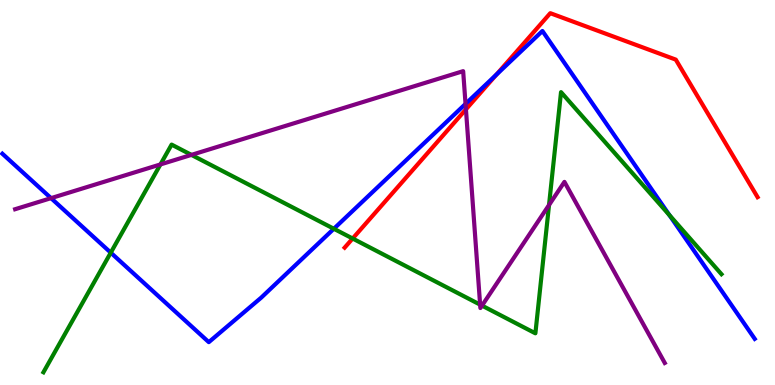[{'lines': ['blue', 'red'], 'intersections': [{'x': 6.41, 'y': 8.06}]}, {'lines': ['green', 'red'], 'intersections': [{'x': 4.55, 'y': 3.8}]}, {'lines': ['purple', 'red'], 'intersections': [{'x': 6.01, 'y': 7.16}]}, {'lines': ['blue', 'green'], 'intersections': [{'x': 1.43, 'y': 3.44}, {'x': 4.31, 'y': 4.06}, {'x': 8.64, 'y': 4.41}]}, {'lines': ['blue', 'purple'], 'intersections': [{'x': 0.659, 'y': 4.85}, {'x': 6.01, 'y': 7.3}]}, {'lines': ['green', 'purple'], 'intersections': [{'x': 2.07, 'y': 5.73}, {'x': 2.47, 'y': 5.98}, {'x': 6.2, 'y': 2.09}, {'x': 6.22, 'y': 2.06}, {'x': 7.08, 'y': 4.68}]}]